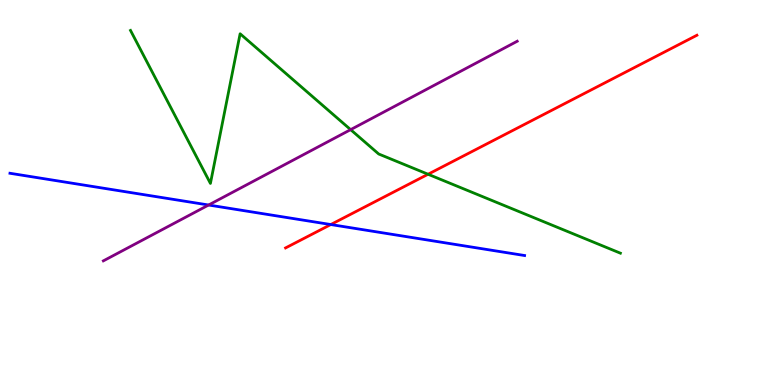[{'lines': ['blue', 'red'], 'intersections': [{'x': 4.27, 'y': 4.17}]}, {'lines': ['green', 'red'], 'intersections': [{'x': 5.52, 'y': 5.47}]}, {'lines': ['purple', 'red'], 'intersections': []}, {'lines': ['blue', 'green'], 'intersections': []}, {'lines': ['blue', 'purple'], 'intersections': [{'x': 2.69, 'y': 4.67}]}, {'lines': ['green', 'purple'], 'intersections': [{'x': 4.52, 'y': 6.63}]}]